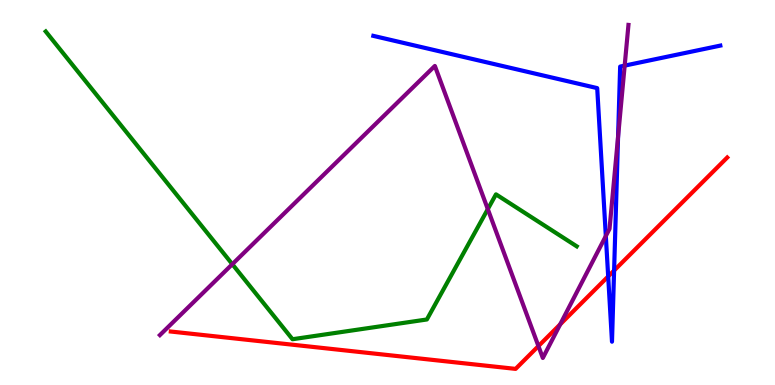[{'lines': ['blue', 'red'], 'intersections': [{'x': 7.85, 'y': 2.82}, {'x': 7.92, 'y': 2.97}]}, {'lines': ['green', 'red'], 'intersections': []}, {'lines': ['purple', 'red'], 'intersections': [{'x': 6.95, 'y': 1.01}, {'x': 7.23, 'y': 1.58}]}, {'lines': ['blue', 'green'], 'intersections': []}, {'lines': ['blue', 'purple'], 'intersections': [{'x': 7.82, 'y': 3.87}, {'x': 7.98, 'y': 6.45}, {'x': 8.06, 'y': 8.3}]}, {'lines': ['green', 'purple'], 'intersections': [{'x': 3.0, 'y': 3.14}, {'x': 6.29, 'y': 4.57}]}]